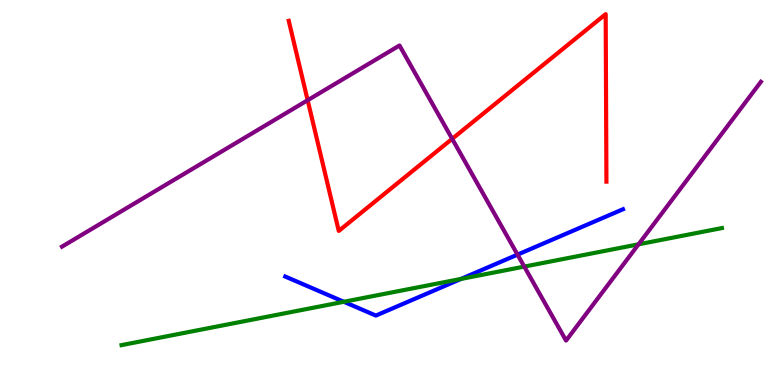[{'lines': ['blue', 'red'], 'intersections': []}, {'lines': ['green', 'red'], 'intersections': []}, {'lines': ['purple', 'red'], 'intersections': [{'x': 3.97, 'y': 7.4}, {'x': 5.83, 'y': 6.39}]}, {'lines': ['blue', 'green'], 'intersections': [{'x': 4.44, 'y': 2.16}, {'x': 5.95, 'y': 2.75}]}, {'lines': ['blue', 'purple'], 'intersections': [{'x': 6.68, 'y': 3.39}]}, {'lines': ['green', 'purple'], 'intersections': [{'x': 6.76, 'y': 3.08}, {'x': 8.24, 'y': 3.65}]}]